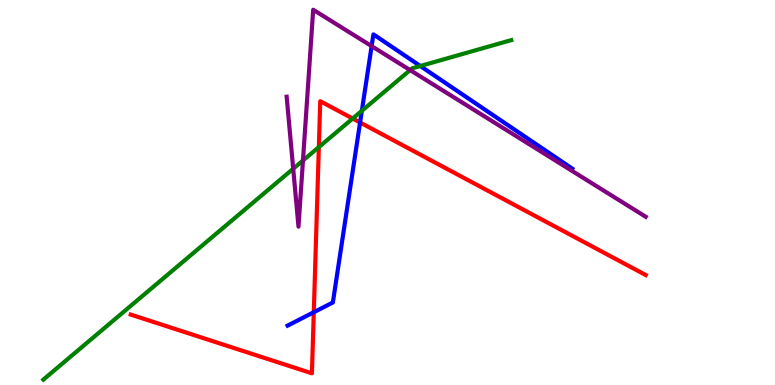[{'lines': ['blue', 'red'], 'intersections': [{'x': 4.05, 'y': 1.89}, {'x': 4.65, 'y': 6.82}]}, {'lines': ['green', 'red'], 'intersections': [{'x': 4.11, 'y': 6.18}, {'x': 4.55, 'y': 6.92}]}, {'lines': ['purple', 'red'], 'intersections': []}, {'lines': ['blue', 'green'], 'intersections': [{'x': 4.67, 'y': 7.12}, {'x': 5.42, 'y': 8.29}]}, {'lines': ['blue', 'purple'], 'intersections': [{'x': 4.8, 'y': 8.8}]}, {'lines': ['green', 'purple'], 'intersections': [{'x': 3.78, 'y': 5.62}, {'x': 3.91, 'y': 5.83}, {'x': 5.29, 'y': 8.18}]}]